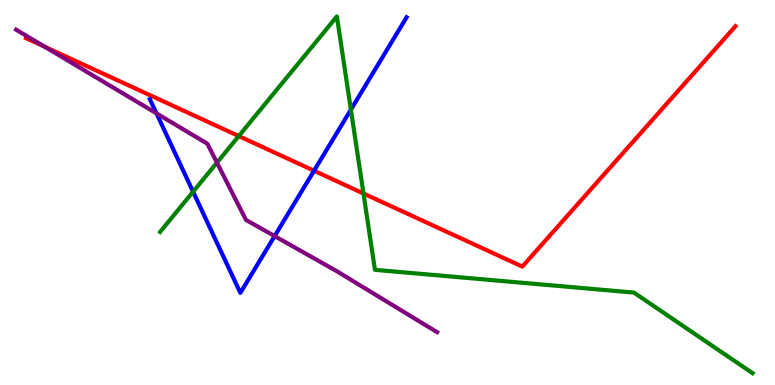[{'lines': ['blue', 'red'], 'intersections': [{'x': 4.05, 'y': 5.57}]}, {'lines': ['green', 'red'], 'intersections': [{'x': 3.08, 'y': 6.47}, {'x': 4.69, 'y': 4.97}]}, {'lines': ['purple', 'red'], 'intersections': [{'x': 0.578, 'y': 8.78}]}, {'lines': ['blue', 'green'], 'intersections': [{'x': 2.49, 'y': 5.02}, {'x': 4.53, 'y': 7.15}]}, {'lines': ['blue', 'purple'], 'intersections': [{'x': 2.02, 'y': 7.05}, {'x': 3.54, 'y': 3.87}]}, {'lines': ['green', 'purple'], 'intersections': [{'x': 2.8, 'y': 5.78}]}]